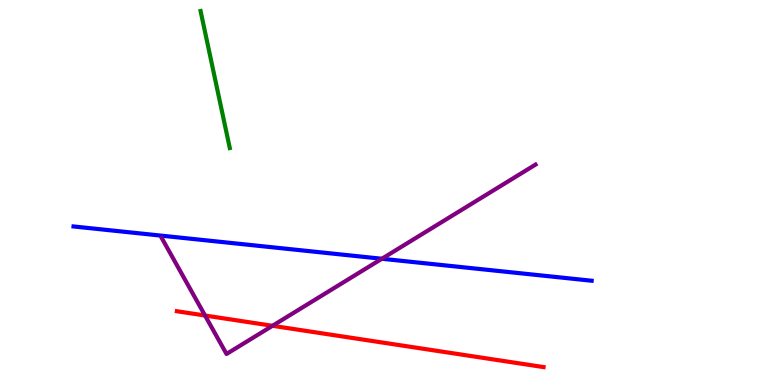[{'lines': ['blue', 'red'], 'intersections': []}, {'lines': ['green', 'red'], 'intersections': []}, {'lines': ['purple', 'red'], 'intersections': [{'x': 2.65, 'y': 1.8}, {'x': 3.52, 'y': 1.54}]}, {'lines': ['blue', 'green'], 'intersections': []}, {'lines': ['blue', 'purple'], 'intersections': [{'x': 4.93, 'y': 3.28}]}, {'lines': ['green', 'purple'], 'intersections': []}]